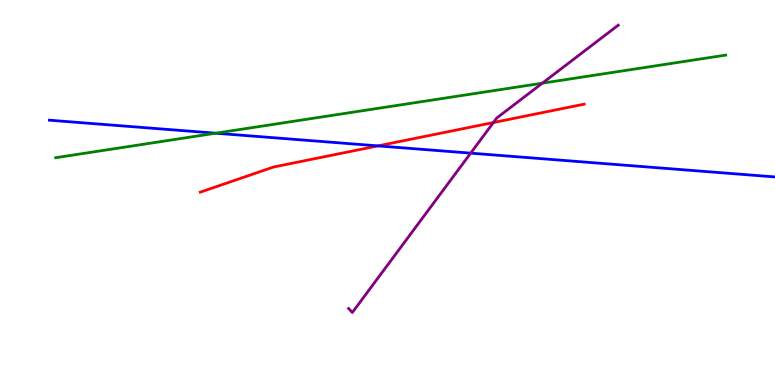[{'lines': ['blue', 'red'], 'intersections': [{'x': 4.88, 'y': 6.21}]}, {'lines': ['green', 'red'], 'intersections': []}, {'lines': ['purple', 'red'], 'intersections': [{'x': 6.37, 'y': 6.82}]}, {'lines': ['blue', 'green'], 'intersections': [{'x': 2.78, 'y': 6.54}]}, {'lines': ['blue', 'purple'], 'intersections': [{'x': 6.07, 'y': 6.02}]}, {'lines': ['green', 'purple'], 'intersections': [{'x': 7.0, 'y': 7.84}]}]